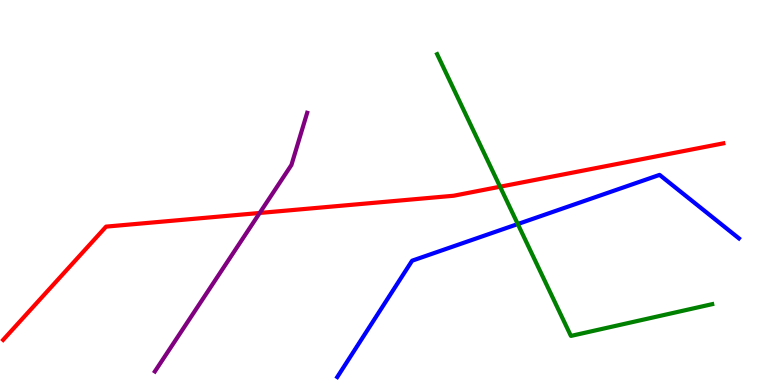[{'lines': ['blue', 'red'], 'intersections': []}, {'lines': ['green', 'red'], 'intersections': [{'x': 6.45, 'y': 5.15}]}, {'lines': ['purple', 'red'], 'intersections': [{'x': 3.35, 'y': 4.47}]}, {'lines': ['blue', 'green'], 'intersections': [{'x': 6.68, 'y': 4.18}]}, {'lines': ['blue', 'purple'], 'intersections': []}, {'lines': ['green', 'purple'], 'intersections': []}]